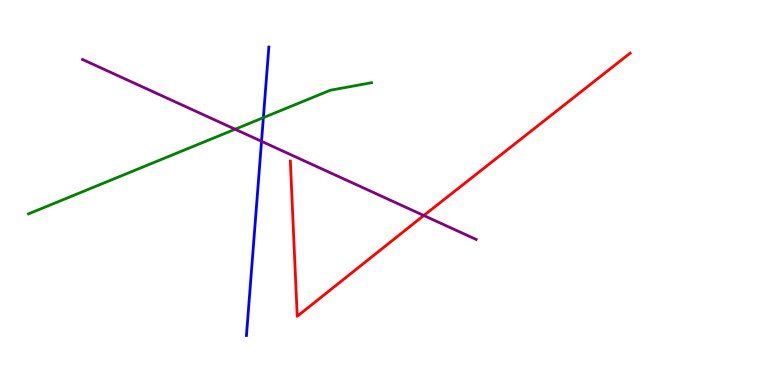[{'lines': ['blue', 'red'], 'intersections': []}, {'lines': ['green', 'red'], 'intersections': []}, {'lines': ['purple', 'red'], 'intersections': [{'x': 5.47, 'y': 4.4}]}, {'lines': ['blue', 'green'], 'intersections': [{'x': 3.4, 'y': 6.94}]}, {'lines': ['blue', 'purple'], 'intersections': [{'x': 3.37, 'y': 6.33}]}, {'lines': ['green', 'purple'], 'intersections': [{'x': 3.03, 'y': 6.64}]}]